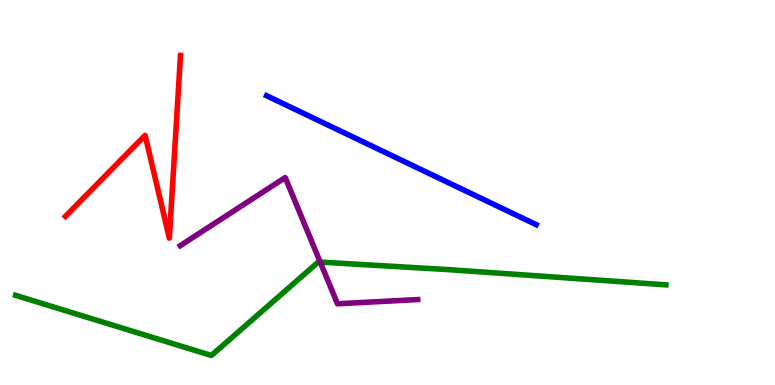[{'lines': ['blue', 'red'], 'intersections': []}, {'lines': ['green', 'red'], 'intersections': []}, {'lines': ['purple', 'red'], 'intersections': []}, {'lines': ['blue', 'green'], 'intersections': []}, {'lines': ['blue', 'purple'], 'intersections': []}, {'lines': ['green', 'purple'], 'intersections': [{'x': 4.13, 'y': 3.19}]}]